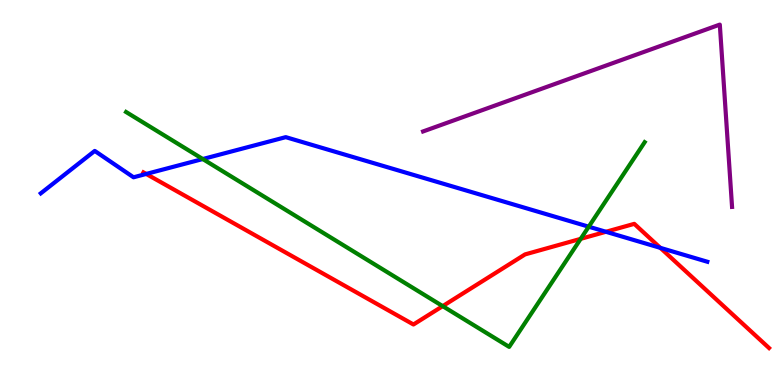[{'lines': ['blue', 'red'], 'intersections': [{'x': 1.89, 'y': 5.48}, {'x': 7.82, 'y': 3.98}, {'x': 8.52, 'y': 3.56}]}, {'lines': ['green', 'red'], 'intersections': [{'x': 5.71, 'y': 2.05}, {'x': 7.49, 'y': 3.8}]}, {'lines': ['purple', 'red'], 'intersections': []}, {'lines': ['blue', 'green'], 'intersections': [{'x': 2.62, 'y': 5.87}, {'x': 7.6, 'y': 4.11}]}, {'lines': ['blue', 'purple'], 'intersections': []}, {'lines': ['green', 'purple'], 'intersections': []}]